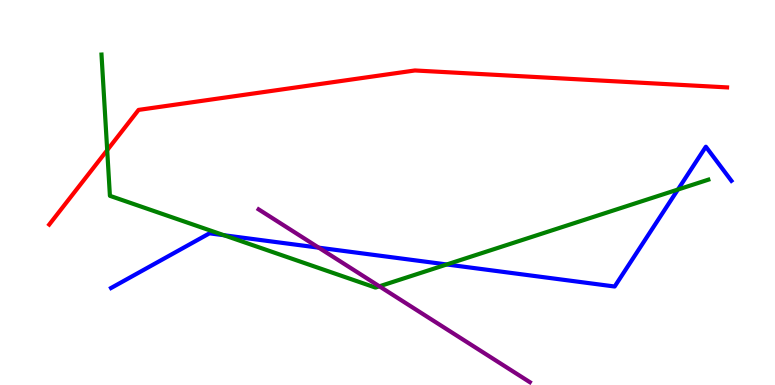[{'lines': ['blue', 'red'], 'intersections': []}, {'lines': ['green', 'red'], 'intersections': [{'x': 1.38, 'y': 6.1}]}, {'lines': ['purple', 'red'], 'intersections': []}, {'lines': ['blue', 'green'], 'intersections': [{'x': 2.89, 'y': 3.89}, {'x': 5.76, 'y': 3.13}, {'x': 8.75, 'y': 5.08}]}, {'lines': ['blue', 'purple'], 'intersections': [{'x': 4.11, 'y': 3.57}]}, {'lines': ['green', 'purple'], 'intersections': [{'x': 4.9, 'y': 2.56}]}]